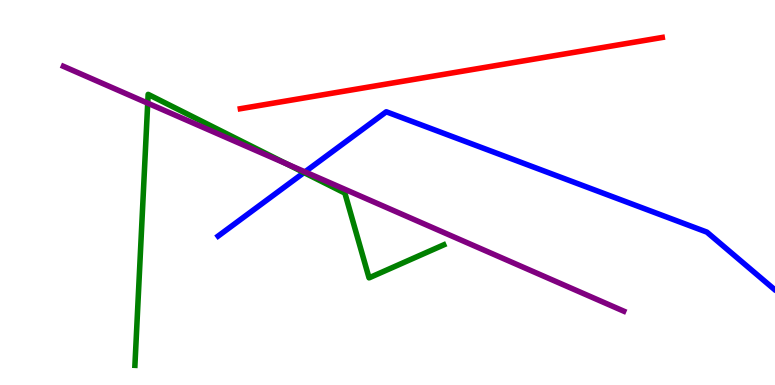[{'lines': ['blue', 'red'], 'intersections': []}, {'lines': ['green', 'red'], 'intersections': []}, {'lines': ['purple', 'red'], 'intersections': []}, {'lines': ['blue', 'green'], 'intersections': [{'x': 3.92, 'y': 5.52}]}, {'lines': ['blue', 'purple'], 'intersections': [{'x': 3.94, 'y': 5.54}]}, {'lines': ['green', 'purple'], 'intersections': [{'x': 1.91, 'y': 7.32}, {'x': 3.7, 'y': 5.75}]}]